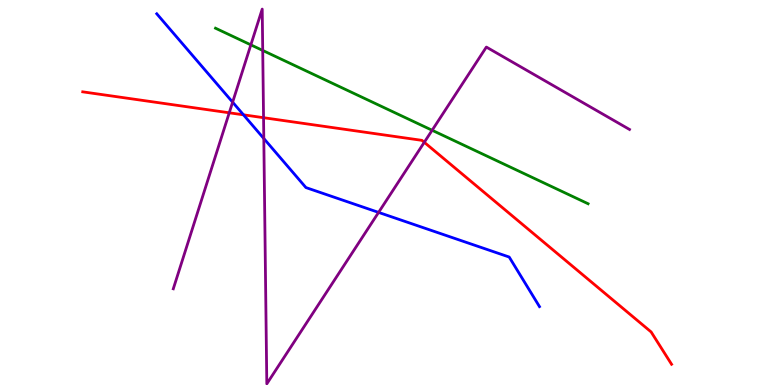[{'lines': ['blue', 'red'], 'intersections': [{'x': 3.14, 'y': 7.02}]}, {'lines': ['green', 'red'], 'intersections': []}, {'lines': ['purple', 'red'], 'intersections': [{'x': 2.96, 'y': 7.07}, {'x': 3.4, 'y': 6.94}, {'x': 5.47, 'y': 6.3}]}, {'lines': ['blue', 'green'], 'intersections': []}, {'lines': ['blue', 'purple'], 'intersections': [{'x': 3.0, 'y': 7.35}, {'x': 3.4, 'y': 6.4}, {'x': 4.88, 'y': 4.48}]}, {'lines': ['green', 'purple'], 'intersections': [{'x': 3.24, 'y': 8.83}, {'x': 3.39, 'y': 8.69}, {'x': 5.58, 'y': 6.62}]}]